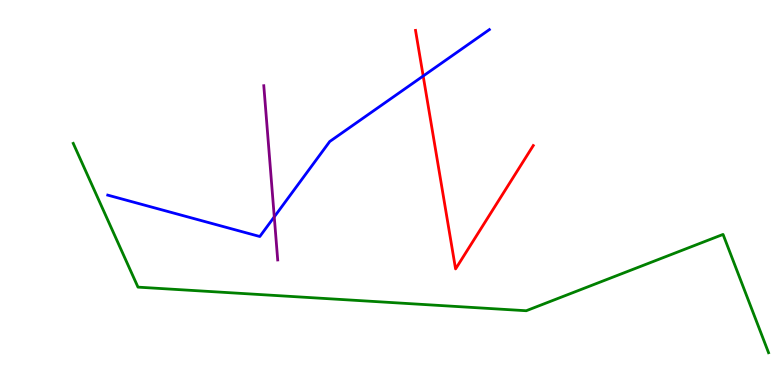[{'lines': ['blue', 'red'], 'intersections': [{'x': 5.46, 'y': 8.03}]}, {'lines': ['green', 'red'], 'intersections': []}, {'lines': ['purple', 'red'], 'intersections': []}, {'lines': ['blue', 'green'], 'intersections': []}, {'lines': ['blue', 'purple'], 'intersections': [{'x': 3.54, 'y': 4.37}]}, {'lines': ['green', 'purple'], 'intersections': []}]